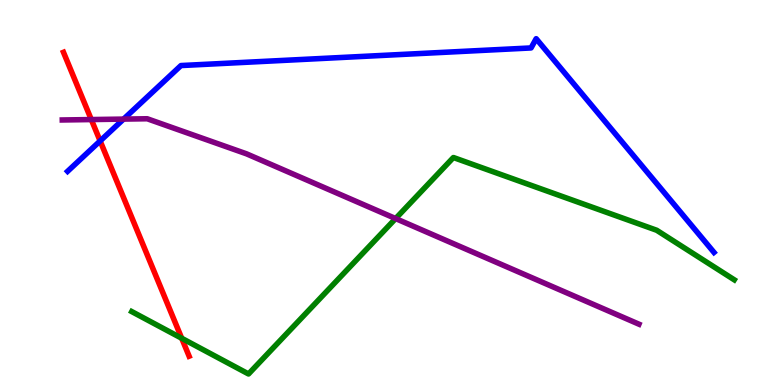[{'lines': ['blue', 'red'], 'intersections': [{'x': 1.29, 'y': 6.34}]}, {'lines': ['green', 'red'], 'intersections': [{'x': 2.34, 'y': 1.21}]}, {'lines': ['purple', 'red'], 'intersections': [{'x': 1.18, 'y': 6.89}]}, {'lines': ['blue', 'green'], 'intersections': []}, {'lines': ['blue', 'purple'], 'intersections': [{'x': 1.59, 'y': 6.91}]}, {'lines': ['green', 'purple'], 'intersections': [{'x': 5.1, 'y': 4.32}]}]